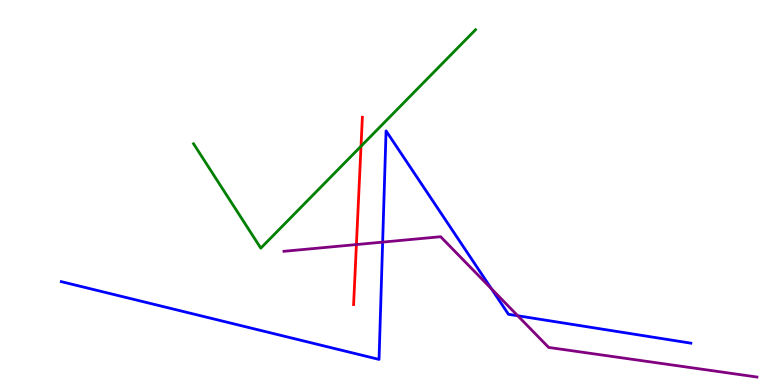[{'lines': ['blue', 'red'], 'intersections': []}, {'lines': ['green', 'red'], 'intersections': [{'x': 4.66, 'y': 6.2}]}, {'lines': ['purple', 'red'], 'intersections': [{'x': 4.6, 'y': 3.65}]}, {'lines': ['blue', 'green'], 'intersections': []}, {'lines': ['blue', 'purple'], 'intersections': [{'x': 4.94, 'y': 3.71}, {'x': 6.34, 'y': 2.5}, {'x': 6.68, 'y': 1.8}]}, {'lines': ['green', 'purple'], 'intersections': []}]